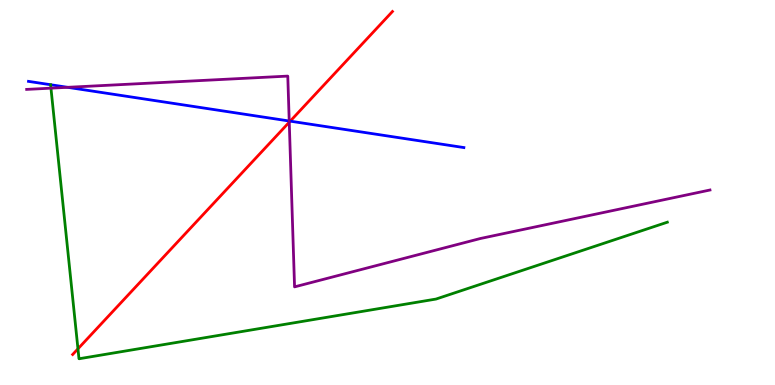[{'lines': ['blue', 'red'], 'intersections': [{'x': 3.74, 'y': 6.85}]}, {'lines': ['green', 'red'], 'intersections': [{'x': 1.01, 'y': 0.94}]}, {'lines': ['purple', 'red'], 'intersections': [{'x': 3.73, 'y': 6.83}]}, {'lines': ['blue', 'green'], 'intersections': []}, {'lines': ['blue', 'purple'], 'intersections': [{'x': 0.873, 'y': 7.73}, {'x': 3.73, 'y': 6.86}]}, {'lines': ['green', 'purple'], 'intersections': [{'x': 0.657, 'y': 7.71}]}]